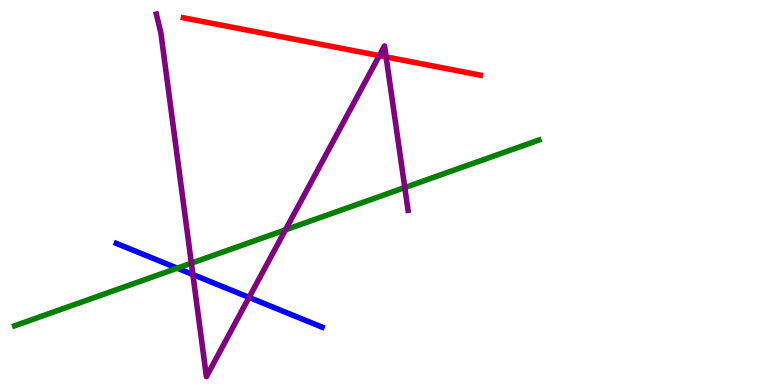[{'lines': ['blue', 'red'], 'intersections': []}, {'lines': ['green', 'red'], 'intersections': []}, {'lines': ['purple', 'red'], 'intersections': [{'x': 4.89, 'y': 8.55}, {'x': 4.98, 'y': 8.52}]}, {'lines': ['blue', 'green'], 'intersections': [{'x': 2.29, 'y': 3.03}]}, {'lines': ['blue', 'purple'], 'intersections': [{'x': 2.49, 'y': 2.87}, {'x': 3.21, 'y': 2.28}]}, {'lines': ['green', 'purple'], 'intersections': [{'x': 2.47, 'y': 3.16}, {'x': 3.68, 'y': 4.03}, {'x': 5.22, 'y': 5.13}]}]